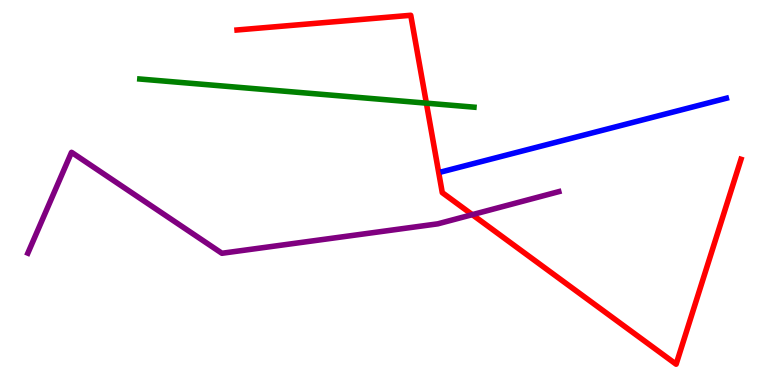[{'lines': ['blue', 'red'], 'intersections': []}, {'lines': ['green', 'red'], 'intersections': [{'x': 5.5, 'y': 7.32}]}, {'lines': ['purple', 'red'], 'intersections': [{'x': 6.09, 'y': 4.42}]}, {'lines': ['blue', 'green'], 'intersections': []}, {'lines': ['blue', 'purple'], 'intersections': []}, {'lines': ['green', 'purple'], 'intersections': []}]